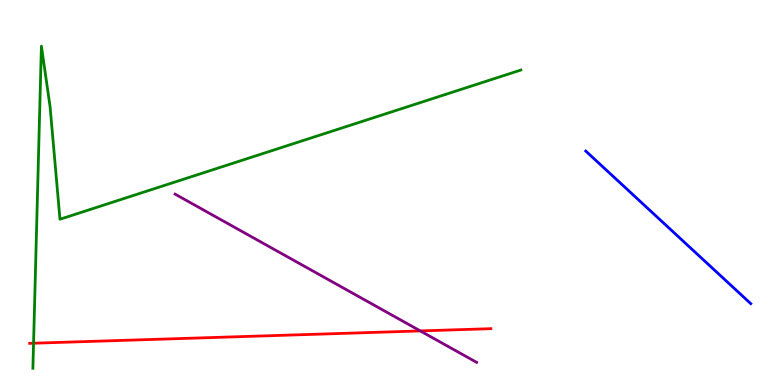[{'lines': ['blue', 'red'], 'intersections': []}, {'lines': ['green', 'red'], 'intersections': [{'x': 0.433, 'y': 1.09}]}, {'lines': ['purple', 'red'], 'intersections': [{'x': 5.42, 'y': 1.4}]}, {'lines': ['blue', 'green'], 'intersections': []}, {'lines': ['blue', 'purple'], 'intersections': []}, {'lines': ['green', 'purple'], 'intersections': []}]